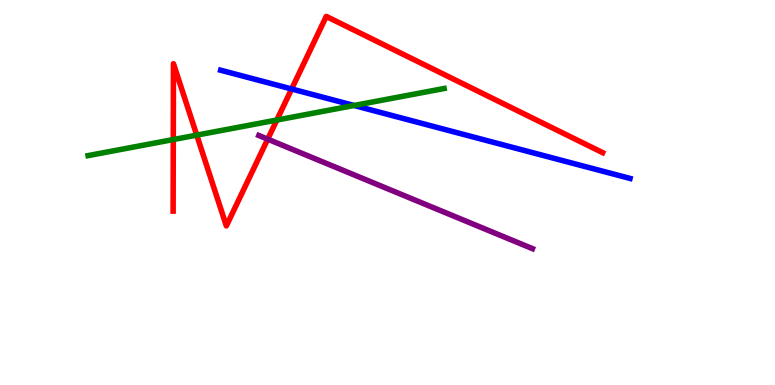[{'lines': ['blue', 'red'], 'intersections': [{'x': 3.76, 'y': 7.69}]}, {'lines': ['green', 'red'], 'intersections': [{'x': 2.24, 'y': 6.38}, {'x': 2.54, 'y': 6.49}, {'x': 3.57, 'y': 6.88}]}, {'lines': ['purple', 'red'], 'intersections': [{'x': 3.45, 'y': 6.39}]}, {'lines': ['blue', 'green'], 'intersections': [{'x': 4.57, 'y': 7.26}]}, {'lines': ['blue', 'purple'], 'intersections': []}, {'lines': ['green', 'purple'], 'intersections': []}]